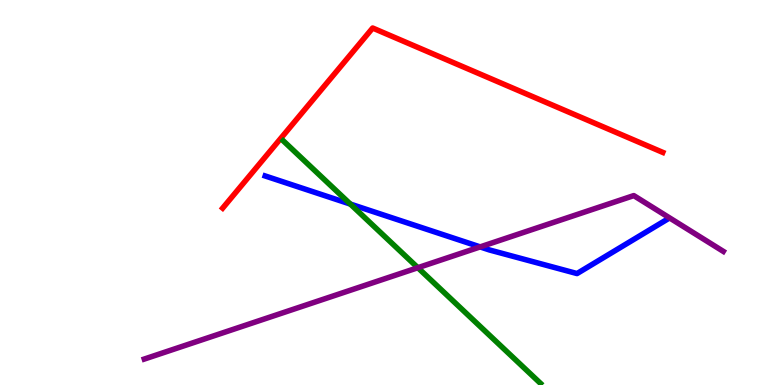[{'lines': ['blue', 'red'], 'intersections': []}, {'lines': ['green', 'red'], 'intersections': []}, {'lines': ['purple', 'red'], 'intersections': []}, {'lines': ['blue', 'green'], 'intersections': [{'x': 4.52, 'y': 4.7}]}, {'lines': ['blue', 'purple'], 'intersections': [{'x': 6.2, 'y': 3.59}]}, {'lines': ['green', 'purple'], 'intersections': [{'x': 5.39, 'y': 3.05}]}]